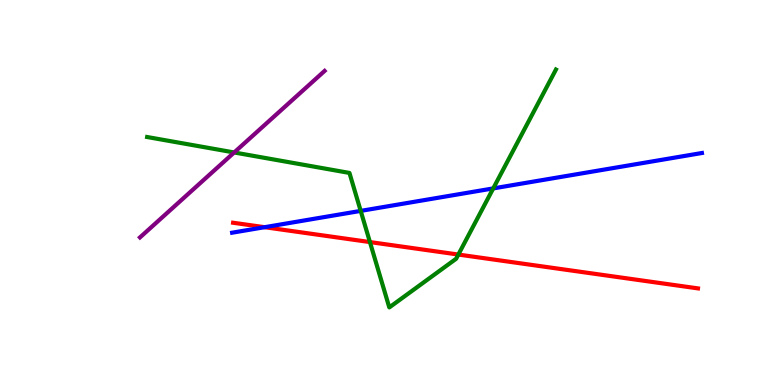[{'lines': ['blue', 'red'], 'intersections': [{'x': 3.41, 'y': 4.1}]}, {'lines': ['green', 'red'], 'intersections': [{'x': 4.77, 'y': 3.71}, {'x': 5.91, 'y': 3.39}]}, {'lines': ['purple', 'red'], 'intersections': []}, {'lines': ['blue', 'green'], 'intersections': [{'x': 4.65, 'y': 4.52}, {'x': 6.36, 'y': 5.11}]}, {'lines': ['blue', 'purple'], 'intersections': []}, {'lines': ['green', 'purple'], 'intersections': [{'x': 3.02, 'y': 6.04}]}]